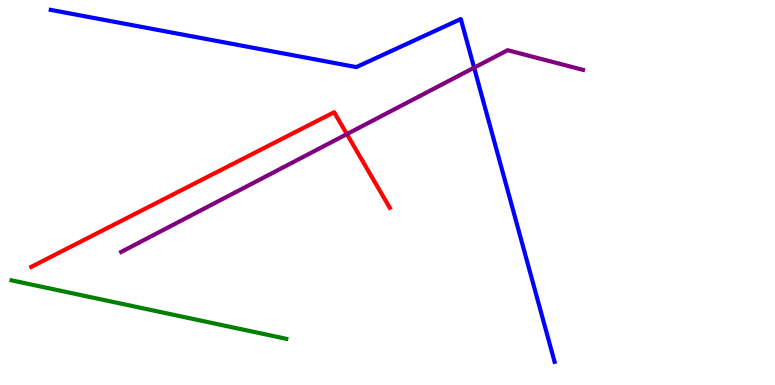[{'lines': ['blue', 'red'], 'intersections': []}, {'lines': ['green', 'red'], 'intersections': []}, {'lines': ['purple', 'red'], 'intersections': [{'x': 4.48, 'y': 6.52}]}, {'lines': ['blue', 'green'], 'intersections': []}, {'lines': ['blue', 'purple'], 'intersections': [{'x': 6.12, 'y': 8.24}]}, {'lines': ['green', 'purple'], 'intersections': []}]